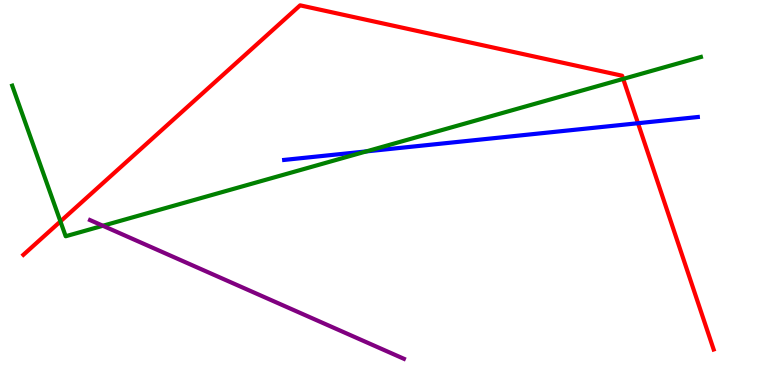[{'lines': ['blue', 'red'], 'intersections': [{'x': 8.23, 'y': 6.8}]}, {'lines': ['green', 'red'], 'intersections': [{'x': 0.78, 'y': 4.25}, {'x': 8.04, 'y': 7.95}]}, {'lines': ['purple', 'red'], 'intersections': []}, {'lines': ['blue', 'green'], 'intersections': [{'x': 4.73, 'y': 6.07}]}, {'lines': ['blue', 'purple'], 'intersections': []}, {'lines': ['green', 'purple'], 'intersections': [{'x': 1.33, 'y': 4.14}]}]